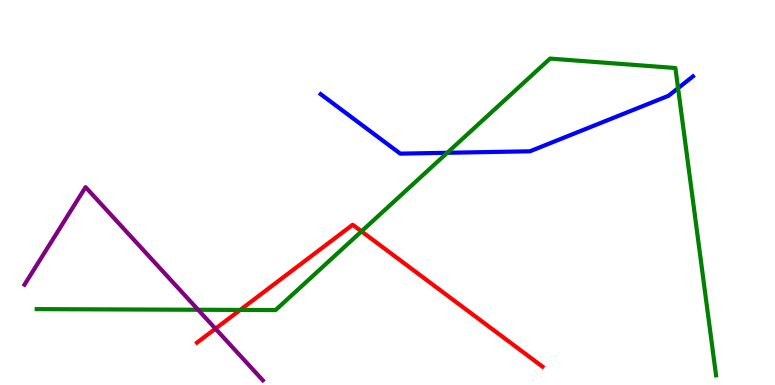[{'lines': ['blue', 'red'], 'intersections': []}, {'lines': ['green', 'red'], 'intersections': [{'x': 3.1, 'y': 1.95}, {'x': 4.66, 'y': 3.99}]}, {'lines': ['purple', 'red'], 'intersections': [{'x': 2.78, 'y': 1.46}]}, {'lines': ['blue', 'green'], 'intersections': [{'x': 5.77, 'y': 6.03}, {'x': 8.75, 'y': 7.71}]}, {'lines': ['blue', 'purple'], 'intersections': []}, {'lines': ['green', 'purple'], 'intersections': [{'x': 2.56, 'y': 1.95}]}]